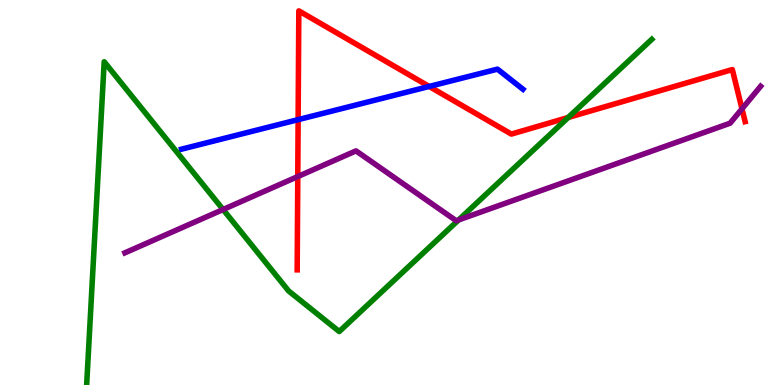[{'lines': ['blue', 'red'], 'intersections': [{'x': 3.85, 'y': 6.89}, {'x': 5.54, 'y': 7.75}]}, {'lines': ['green', 'red'], 'intersections': [{'x': 7.33, 'y': 6.95}]}, {'lines': ['purple', 'red'], 'intersections': [{'x': 3.84, 'y': 5.41}, {'x': 9.57, 'y': 7.17}]}, {'lines': ['blue', 'green'], 'intersections': []}, {'lines': ['blue', 'purple'], 'intersections': []}, {'lines': ['green', 'purple'], 'intersections': [{'x': 2.88, 'y': 4.56}, {'x': 5.92, 'y': 4.29}]}]